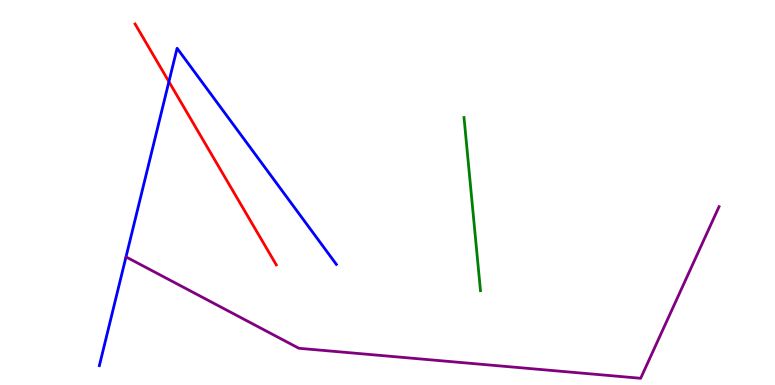[{'lines': ['blue', 'red'], 'intersections': [{'x': 2.18, 'y': 7.88}]}, {'lines': ['green', 'red'], 'intersections': []}, {'lines': ['purple', 'red'], 'intersections': []}, {'lines': ['blue', 'green'], 'intersections': []}, {'lines': ['blue', 'purple'], 'intersections': []}, {'lines': ['green', 'purple'], 'intersections': []}]